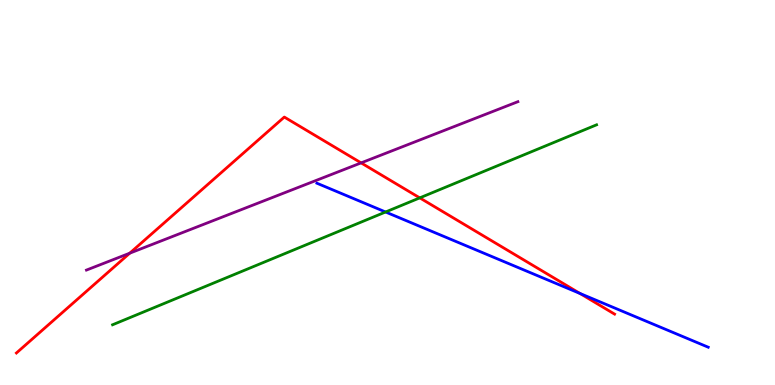[{'lines': ['blue', 'red'], 'intersections': [{'x': 7.48, 'y': 2.38}]}, {'lines': ['green', 'red'], 'intersections': [{'x': 5.42, 'y': 4.86}]}, {'lines': ['purple', 'red'], 'intersections': [{'x': 1.67, 'y': 3.42}, {'x': 4.66, 'y': 5.77}]}, {'lines': ['blue', 'green'], 'intersections': [{'x': 4.98, 'y': 4.49}]}, {'lines': ['blue', 'purple'], 'intersections': []}, {'lines': ['green', 'purple'], 'intersections': []}]